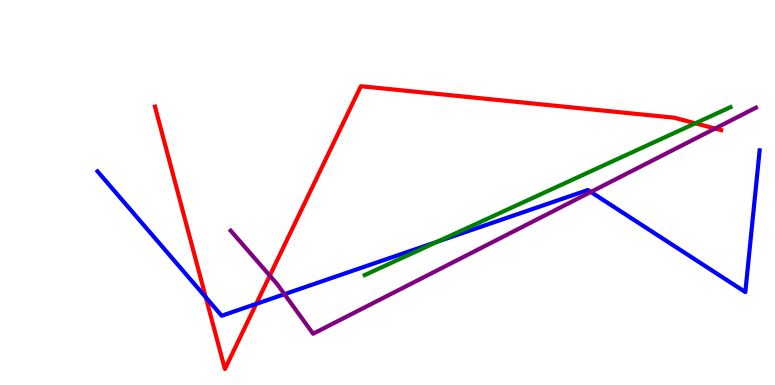[{'lines': ['blue', 'red'], 'intersections': [{'x': 2.66, 'y': 2.28}, {'x': 3.31, 'y': 2.11}]}, {'lines': ['green', 'red'], 'intersections': [{'x': 8.97, 'y': 6.8}]}, {'lines': ['purple', 'red'], 'intersections': [{'x': 3.48, 'y': 2.84}, {'x': 9.23, 'y': 6.66}]}, {'lines': ['blue', 'green'], 'intersections': [{'x': 5.65, 'y': 3.72}]}, {'lines': ['blue', 'purple'], 'intersections': [{'x': 3.67, 'y': 2.36}, {'x': 7.62, 'y': 5.01}]}, {'lines': ['green', 'purple'], 'intersections': []}]